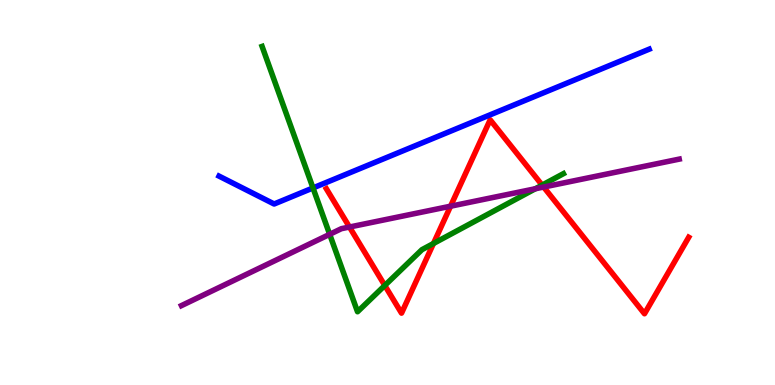[{'lines': ['blue', 'red'], 'intersections': []}, {'lines': ['green', 'red'], 'intersections': [{'x': 4.97, 'y': 2.59}, {'x': 5.59, 'y': 3.68}, {'x': 7.0, 'y': 5.19}]}, {'lines': ['purple', 'red'], 'intersections': [{'x': 4.51, 'y': 4.1}, {'x': 5.81, 'y': 4.64}, {'x': 7.01, 'y': 5.14}]}, {'lines': ['blue', 'green'], 'intersections': [{'x': 4.04, 'y': 5.12}]}, {'lines': ['blue', 'purple'], 'intersections': []}, {'lines': ['green', 'purple'], 'intersections': [{'x': 4.25, 'y': 3.91}, {'x': 6.91, 'y': 5.1}]}]